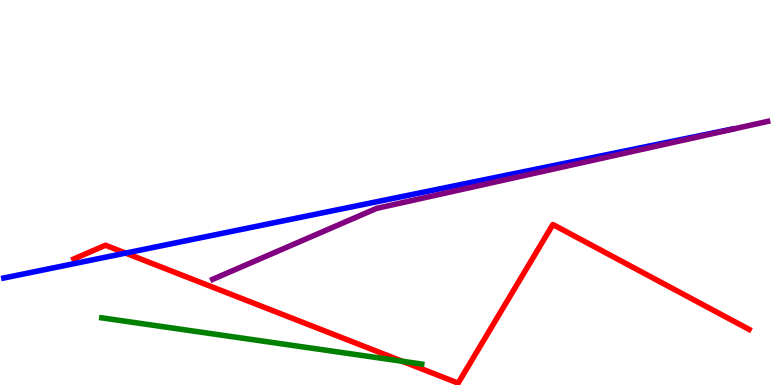[{'lines': ['blue', 'red'], 'intersections': [{'x': 1.62, 'y': 3.43}]}, {'lines': ['green', 'red'], 'intersections': [{'x': 5.19, 'y': 0.617}]}, {'lines': ['purple', 'red'], 'intersections': []}, {'lines': ['blue', 'green'], 'intersections': []}, {'lines': ['blue', 'purple'], 'intersections': []}, {'lines': ['green', 'purple'], 'intersections': []}]